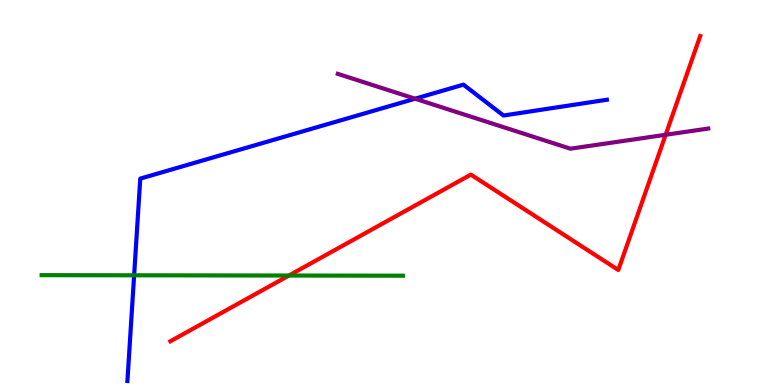[{'lines': ['blue', 'red'], 'intersections': []}, {'lines': ['green', 'red'], 'intersections': [{'x': 3.73, 'y': 2.84}]}, {'lines': ['purple', 'red'], 'intersections': [{'x': 8.59, 'y': 6.5}]}, {'lines': ['blue', 'green'], 'intersections': [{'x': 1.73, 'y': 2.85}]}, {'lines': ['blue', 'purple'], 'intersections': [{'x': 5.36, 'y': 7.44}]}, {'lines': ['green', 'purple'], 'intersections': []}]